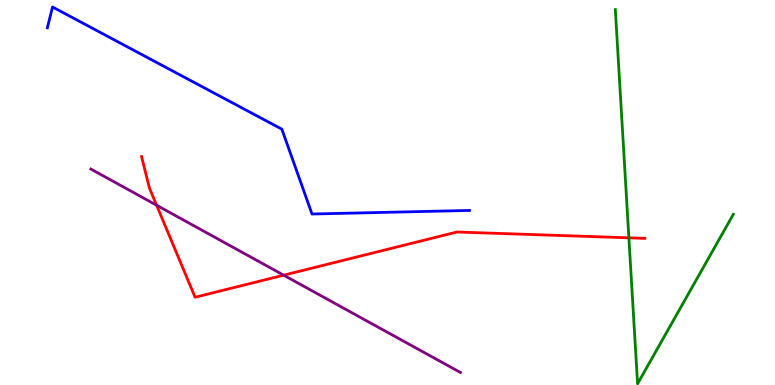[{'lines': ['blue', 'red'], 'intersections': []}, {'lines': ['green', 'red'], 'intersections': [{'x': 8.11, 'y': 3.82}]}, {'lines': ['purple', 'red'], 'intersections': [{'x': 2.02, 'y': 4.67}, {'x': 3.66, 'y': 2.85}]}, {'lines': ['blue', 'green'], 'intersections': []}, {'lines': ['blue', 'purple'], 'intersections': []}, {'lines': ['green', 'purple'], 'intersections': []}]